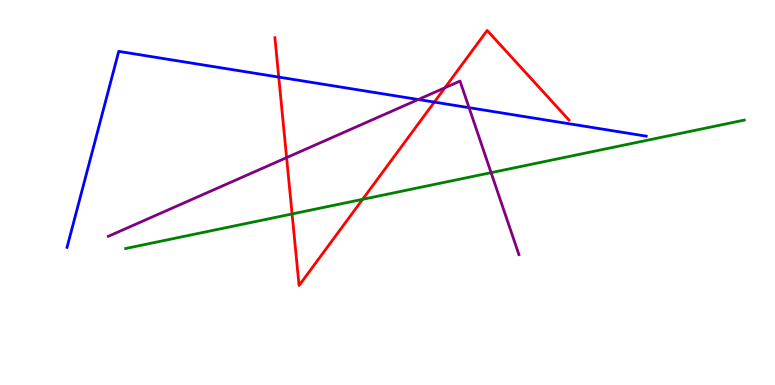[{'lines': ['blue', 'red'], 'intersections': [{'x': 3.6, 'y': 8.0}, {'x': 5.6, 'y': 7.35}]}, {'lines': ['green', 'red'], 'intersections': [{'x': 3.77, 'y': 4.44}, {'x': 4.68, 'y': 4.82}]}, {'lines': ['purple', 'red'], 'intersections': [{'x': 3.7, 'y': 5.91}, {'x': 5.74, 'y': 7.72}]}, {'lines': ['blue', 'green'], 'intersections': []}, {'lines': ['blue', 'purple'], 'intersections': [{'x': 5.4, 'y': 7.42}, {'x': 6.05, 'y': 7.2}]}, {'lines': ['green', 'purple'], 'intersections': [{'x': 6.34, 'y': 5.52}]}]